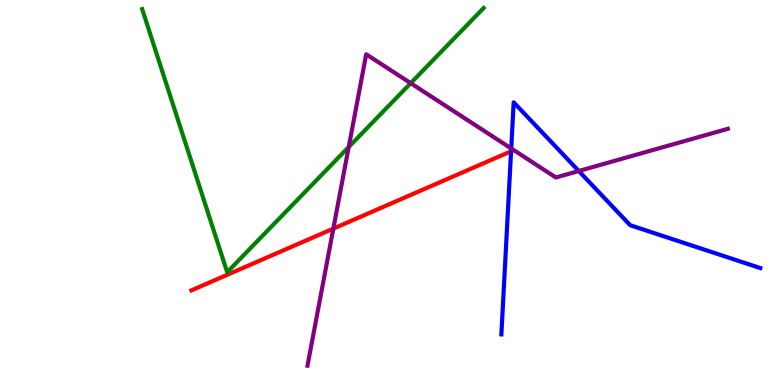[{'lines': ['blue', 'red'], 'intersections': []}, {'lines': ['green', 'red'], 'intersections': []}, {'lines': ['purple', 'red'], 'intersections': [{'x': 4.3, 'y': 4.06}]}, {'lines': ['blue', 'green'], 'intersections': []}, {'lines': ['blue', 'purple'], 'intersections': [{'x': 6.6, 'y': 6.14}, {'x': 7.47, 'y': 5.56}]}, {'lines': ['green', 'purple'], 'intersections': [{'x': 4.5, 'y': 6.18}, {'x': 5.3, 'y': 7.84}]}]